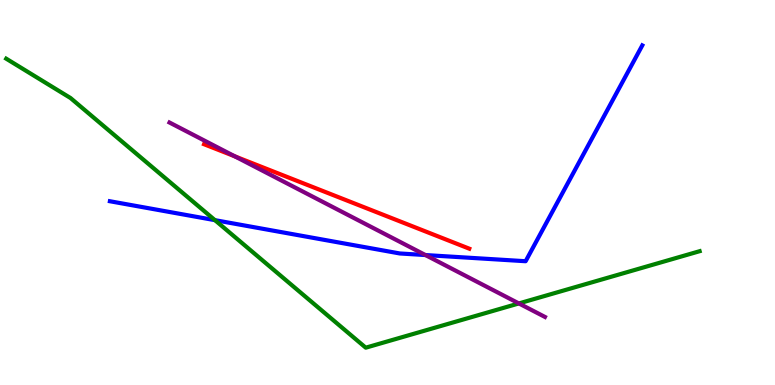[{'lines': ['blue', 'red'], 'intersections': []}, {'lines': ['green', 'red'], 'intersections': []}, {'lines': ['purple', 'red'], 'intersections': [{'x': 3.03, 'y': 5.94}]}, {'lines': ['blue', 'green'], 'intersections': [{'x': 2.77, 'y': 4.28}]}, {'lines': ['blue', 'purple'], 'intersections': [{'x': 5.49, 'y': 3.38}]}, {'lines': ['green', 'purple'], 'intersections': [{'x': 6.7, 'y': 2.12}]}]